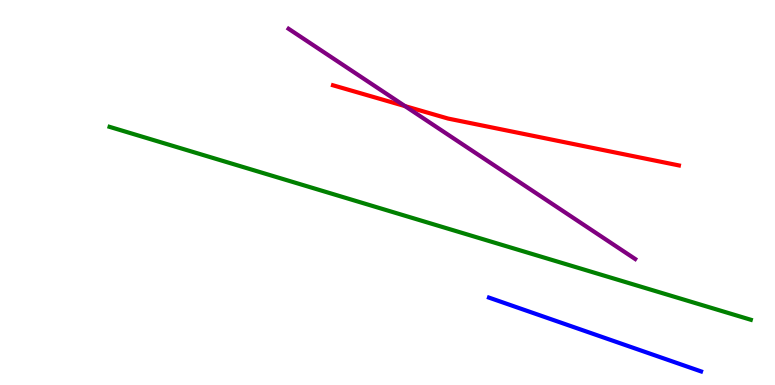[{'lines': ['blue', 'red'], 'intersections': []}, {'lines': ['green', 'red'], 'intersections': []}, {'lines': ['purple', 'red'], 'intersections': [{'x': 5.23, 'y': 7.24}]}, {'lines': ['blue', 'green'], 'intersections': []}, {'lines': ['blue', 'purple'], 'intersections': []}, {'lines': ['green', 'purple'], 'intersections': []}]